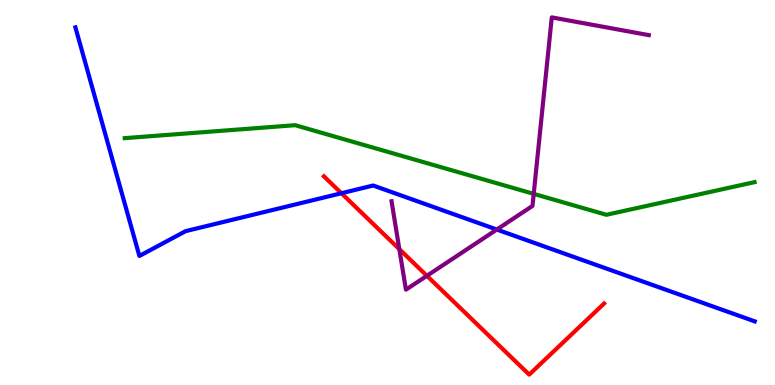[{'lines': ['blue', 'red'], 'intersections': [{'x': 4.41, 'y': 4.98}]}, {'lines': ['green', 'red'], 'intersections': []}, {'lines': ['purple', 'red'], 'intersections': [{'x': 5.15, 'y': 3.53}, {'x': 5.51, 'y': 2.84}]}, {'lines': ['blue', 'green'], 'intersections': []}, {'lines': ['blue', 'purple'], 'intersections': [{'x': 6.41, 'y': 4.04}]}, {'lines': ['green', 'purple'], 'intersections': [{'x': 6.89, 'y': 4.96}]}]